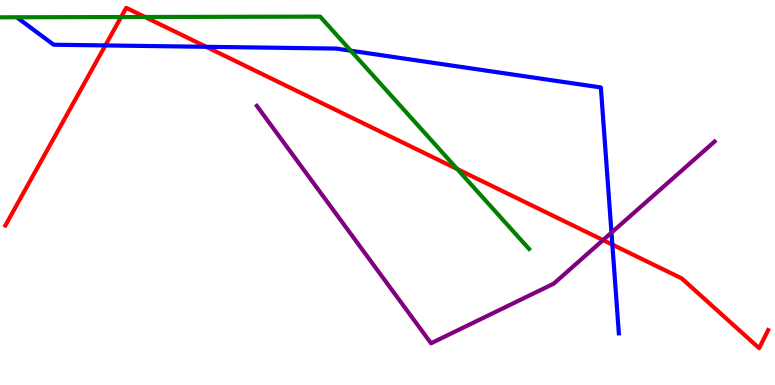[{'lines': ['blue', 'red'], 'intersections': [{'x': 1.36, 'y': 8.82}, {'x': 2.66, 'y': 8.78}, {'x': 7.9, 'y': 3.65}]}, {'lines': ['green', 'red'], 'intersections': [{'x': 1.56, 'y': 9.56}, {'x': 1.87, 'y': 9.56}, {'x': 5.9, 'y': 5.61}]}, {'lines': ['purple', 'red'], 'intersections': [{'x': 7.78, 'y': 3.76}]}, {'lines': ['blue', 'green'], 'intersections': [{'x': 4.53, 'y': 8.68}]}, {'lines': ['blue', 'purple'], 'intersections': [{'x': 7.89, 'y': 3.96}]}, {'lines': ['green', 'purple'], 'intersections': []}]